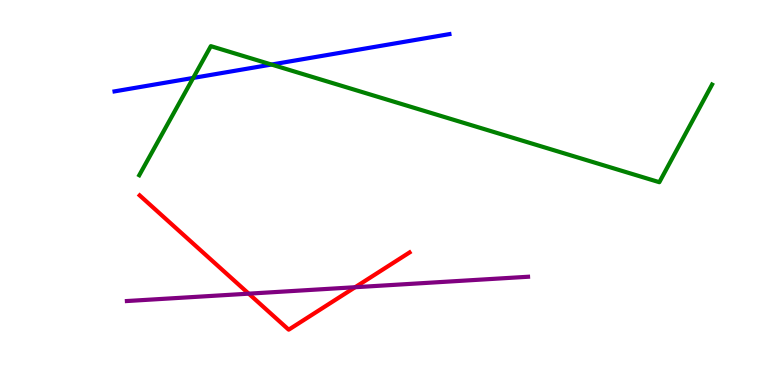[{'lines': ['blue', 'red'], 'intersections': []}, {'lines': ['green', 'red'], 'intersections': []}, {'lines': ['purple', 'red'], 'intersections': [{'x': 3.21, 'y': 2.37}, {'x': 4.58, 'y': 2.54}]}, {'lines': ['blue', 'green'], 'intersections': [{'x': 2.49, 'y': 7.98}, {'x': 3.5, 'y': 8.32}]}, {'lines': ['blue', 'purple'], 'intersections': []}, {'lines': ['green', 'purple'], 'intersections': []}]